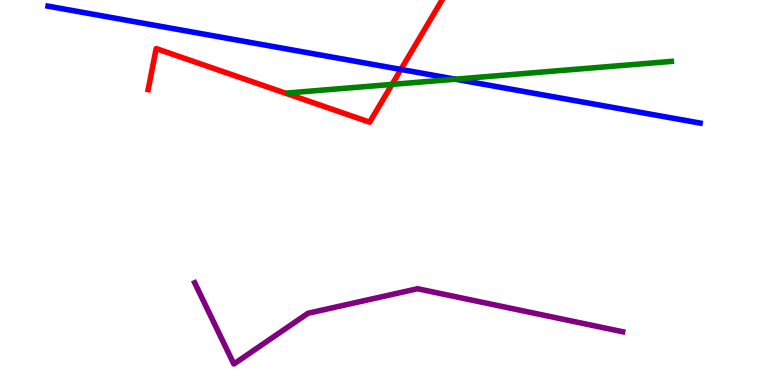[{'lines': ['blue', 'red'], 'intersections': [{'x': 5.17, 'y': 8.2}]}, {'lines': ['green', 'red'], 'intersections': [{'x': 5.06, 'y': 7.81}]}, {'lines': ['purple', 'red'], 'intersections': []}, {'lines': ['blue', 'green'], 'intersections': [{'x': 5.88, 'y': 7.94}]}, {'lines': ['blue', 'purple'], 'intersections': []}, {'lines': ['green', 'purple'], 'intersections': []}]